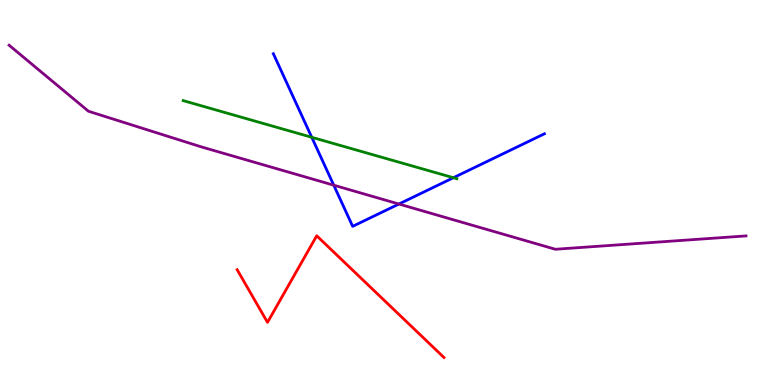[{'lines': ['blue', 'red'], 'intersections': []}, {'lines': ['green', 'red'], 'intersections': []}, {'lines': ['purple', 'red'], 'intersections': []}, {'lines': ['blue', 'green'], 'intersections': [{'x': 4.02, 'y': 6.43}, {'x': 5.85, 'y': 5.38}]}, {'lines': ['blue', 'purple'], 'intersections': [{'x': 4.31, 'y': 5.19}, {'x': 5.15, 'y': 4.7}]}, {'lines': ['green', 'purple'], 'intersections': []}]